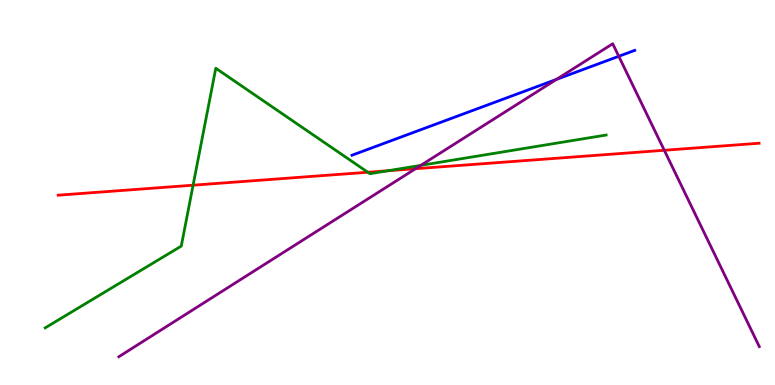[{'lines': ['blue', 'red'], 'intersections': []}, {'lines': ['green', 'red'], 'intersections': [{'x': 2.49, 'y': 5.19}, {'x': 4.75, 'y': 5.53}, {'x': 5.0, 'y': 5.56}]}, {'lines': ['purple', 'red'], 'intersections': [{'x': 5.36, 'y': 5.62}, {'x': 8.57, 'y': 6.1}]}, {'lines': ['blue', 'green'], 'intersections': []}, {'lines': ['blue', 'purple'], 'intersections': [{'x': 7.18, 'y': 7.94}, {'x': 7.98, 'y': 8.54}]}, {'lines': ['green', 'purple'], 'intersections': [{'x': 5.43, 'y': 5.7}]}]